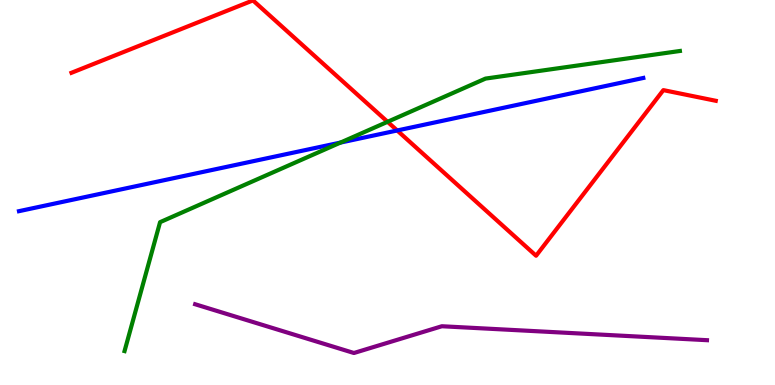[{'lines': ['blue', 'red'], 'intersections': [{'x': 5.13, 'y': 6.61}]}, {'lines': ['green', 'red'], 'intersections': [{'x': 5.0, 'y': 6.84}]}, {'lines': ['purple', 'red'], 'intersections': []}, {'lines': ['blue', 'green'], 'intersections': [{'x': 4.39, 'y': 6.3}]}, {'lines': ['blue', 'purple'], 'intersections': []}, {'lines': ['green', 'purple'], 'intersections': []}]